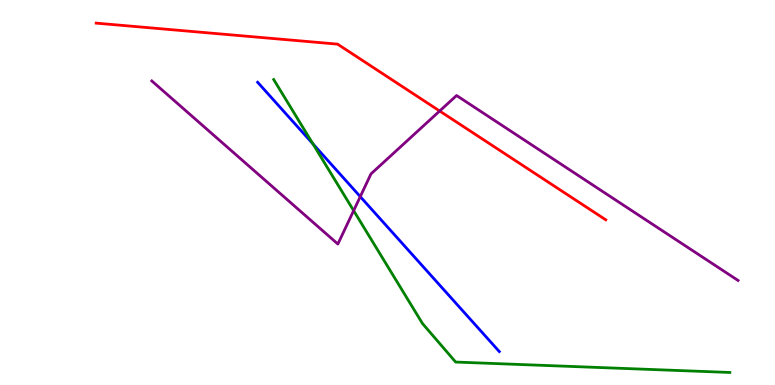[{'lines': ['blue', 'red'], 'intersections': []}, {'lines': ['green', 'red'], 'intersections': []}, {'lines': ['purple', 'red'], 'intersections': [{'x': 5.67, 'y': 7.12}]}, {'lines': ['blue', 'green'], 'intersections': [{'x': 4.04, 'y': 6.26}]}, {'lines': ['blue', 'purple'], 'intersections': [{'x': 4.65, 'y': 4.89}]}, {'lines': ['green', 'purple'], 'intersections': [{'x': 4.56, 'y': 4.53}]}]